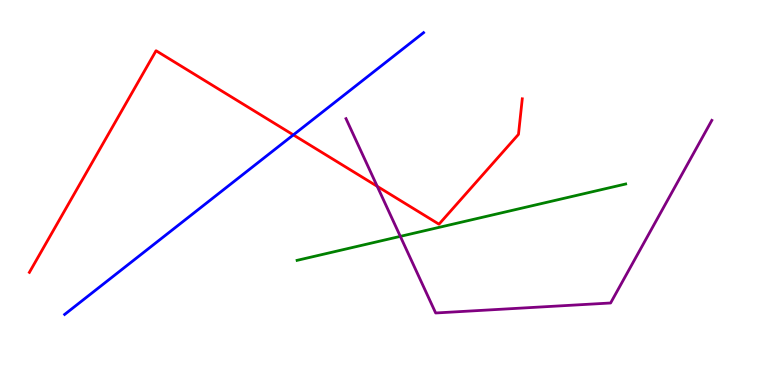[{'lines': ['blue', 'red'], 'intersections': [{'x': 3.79, 'y': 6.5}]}, {'lines': ['green', 'red'], 'intersections': []}, {'lines': ['purple', 'red'], 'intersections': [{'x': 4.87, 'y': 5.16}]}, {'lines': ['blue', 'green'], 'intersections': []}, {'lines': ['blue', 'purple'], 'intersections': []}, {'lines': ['green', 'purple'], 'intersections': [{'x': 5.17, 'y': 3.86}]}]